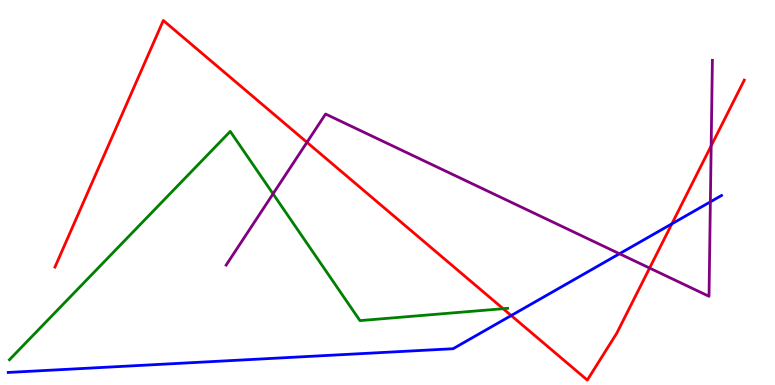[{'lines': ['blue', 'red'], 'intersections': [{'x': 6.6, 'y': 1.8}, {'x': 8.67, 'y': 4.19}]}, {'lines': ['green', 'red'], 'intersections': [{'x': 6.49, 'y': 1.98}]}, {'lines': ['purple', 'red'], 'intersections': [{'x': 3.96, 'y': 6.3}, {'x': 8.38, 'y': 3.04}, {'x': 9.18, 'y': 6.21}]}, {'lines': ['blue', 'green'], 'intersections': []}, {'lines': ['blue', 'purple'], 'intersections': [{'x': 7.99, 'y': 3.41}, {'x': 9.17, 'y': 4.76}]}, {'lines': ['green', 'purple'], 'intersections': [{'x': 3.52, 'y': 4.97}]}]